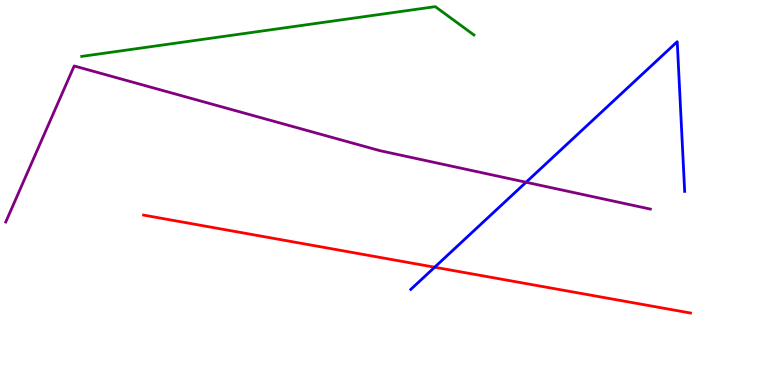[{'lines': ['blue', 'red'], 'intersections': [{'x': 5.61, 'y': 3.06}]}, {'lines': ['green', 'red'], 'intersections': []}, {'lines': ['purple', 'red'], 'intersections': []}, {'lines': ['blue', 'green'], 'intersections': []}, {'lines': ['blue', 'purple'], 'intersections': [{'x': 6.79, 'y': 5.27}]}, {'lines': ['green', 'purple'], 'intersections': []}]